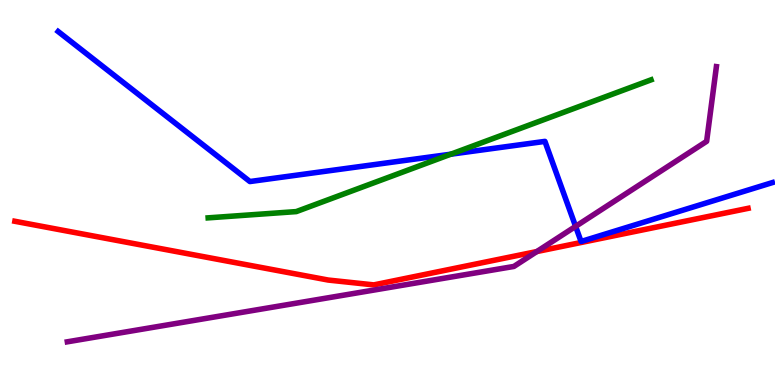[{'lines': ['blue', 'red'], 'intersections': []}, {'lines': ['green', 'red'], 'intersections': []}, {'lines': ['purple', 'red'], 'intersections': [{'x': 6.93, 'y': 3.47}]}, {'lines': ['blue', 'green'], 'intersections': [{'x': 5.82, 'y': 5.99}]}, {'lines': ['blue', 'purple'], 'intersections': [{'x': 7.43, 'y': 4.12}]}, {'lines': ['green', 'purple'], 'intersections': []}]